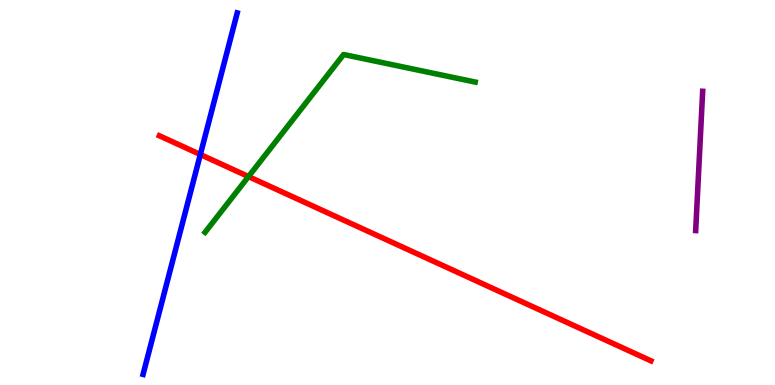[{'lines': ['blue', 'red'], 'intersections': [{'x': 2.59, 'y': 5.99}]}, {'lines': ['green', 'red'], 'intersections': [{'x': 3.21, 'y': 5.41}]}, {'lines': ['purple', 'red'], 'intersections': []}, {'lines': ['blue', 'green'], 'intersections': []}, {'lines': ['blue', 'purple'], 'intersections': []}, {'lines': ['green', 'purple'], 'intersections': []}]